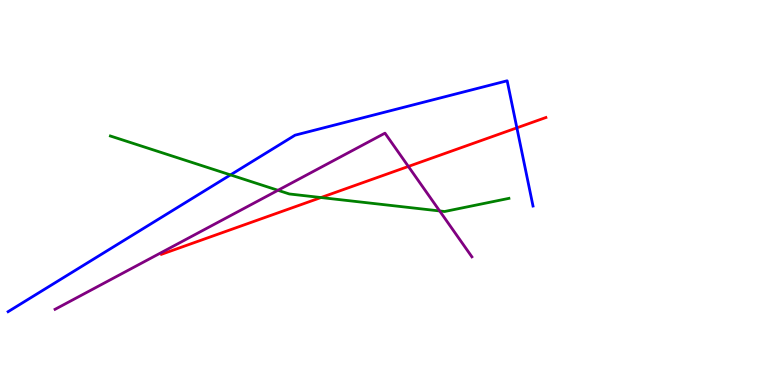[{'lines': ['blue', 'red'], 'intersections': [{'x': 6.67, 'y': 6.68}]}, {'lines': ['green', 'red'], 'intersections': [{'x': 4.14, 'y': 4.87}]}, {'lines': ['purple', 'red'], 'intersections': [{'x': 5.27, 'y': 5.68}]}, {'lines': ['blue', 'green'], 'intersections': [{'x': 2.97, 'y': 5.46}]}, {'lines': ['blue', 'purple'], 'intersections': []}, {'lines': ['green', 'purple'], 'intersections': [{'x': 3.59, 'y': 5.06}, {'x': 5.67, 'y': 4.52}]}]